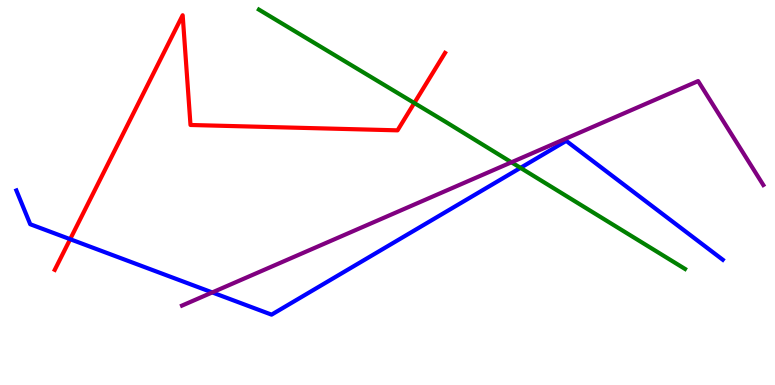[{'lines': ['blue', 'red'], 'intersections': [{'x': 0.905, 'y': 3.79}]}, {'lines': ['green', 'red'], 'intersections': [{'x': 5.35, 'y': 7.32}]}, {'lines': ['purple', 'red'], 'intersections': []}, {'lines': ['blue', 'green'], 'intersections': [{'x': 6.72, 'y': 5.64}]}, {'lines': ['blue', 'purple'], 'intersections': [{'x': 2.74, 'y': 2.4}]}, {'lines': ['green', 'purple'], 'intersections': [{'x': 6.6, 'y': 5.78}]}]